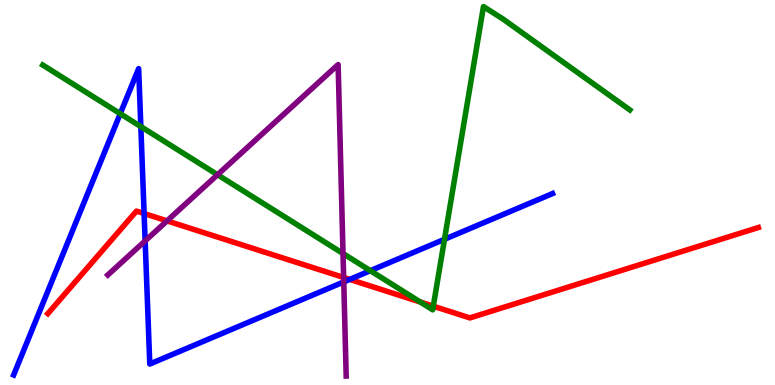[{'lines': ['blue', 'red'], 'intersections': [{'x': 1.86, 'y': 4.45}, {'x': 4.51, 'y': 2.74}]}, {'lines': ['green', 'red'], 'intersections': [{'x': 5.42, 'y': 2.16}, {'x': 5.59, 'y': 2.05}]}, {'lines': ['purple', 'red'], 'intersections': [{'x': 2.16, 'y': 4.26}, {'x': 4.43, 'y': 2.79}]}, {'lines': ['blue', 'green'], 'intersections': [{'x': 1.55, 'y': 7.05}, {'x': 1.82, 'y': 6.71}, {'x': 4.78, 'y': 2.97}, {'x': 5.74, 'y': 3.78}]}, {'lines': ['blue', 'purple'], 'intersections': [{'x': 1.87, 'y': 3.74}, {'x': 4.44, 'y': 2.68}]}, {'lines': ['green', 'purple'], 'intersections': [{'x': 2.81, 'y': 5.46}, {'x': 4.43, 'y': 3.41}]}]